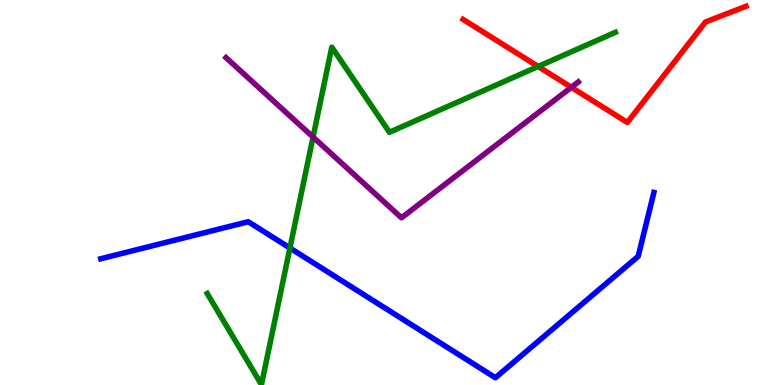[{'lines': ['blue', 'red'], 'intersections': []}, {'lines': ['green', 'red'], 'intersections': [{'x': 6.94, 'y': 8.27}]}, {'lines': ['purple', 'red'], 'intersections': [{'x': 7.37, 'y': 7.73}]}, {'lines': ['blue', 'green'], 'intersections': [{'x': 3.74, 'y': 3.56}]}, {'lines': ['blue', 'purple'], 'intersections': []}, {'lines': ['green', 'purple'], 'intersections': [{'x': 4.04, 'y': 6.44}]}]